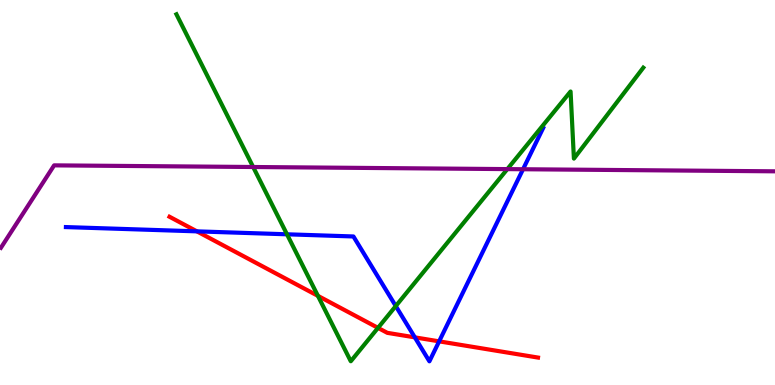[{'lines': ['blue', 'red'], 'intersections': [{'x': 2.54, 'y': 3.99}, {'x': 5.35, 'y': 1.24}, {'x': 5.67, 'y': 1.13}]}, {'lines': ['green', 'red'], 'intersections': [{'x': 4.1, 'y': 2.32}, {'x': 4.88, 'y': 1.48}]}, {'lines': ['purple', 'red'], 'intersections': []}, {'lines': ['blue', 'green'], 'intersections': [{'x': 3.7, 'y': 3.91}, {'x': 5.11, 'y': 2.05}]}, {'lines': ['blue', 'purple'], 'intersections': [{'x': 6.75, 'y': 5.6}]}, {'lines': ['green', 'purple'], 'intersections': [{'x': 3.27, 'y': 5.66}, {'x': 6.55, 'y': 5.61}]}]